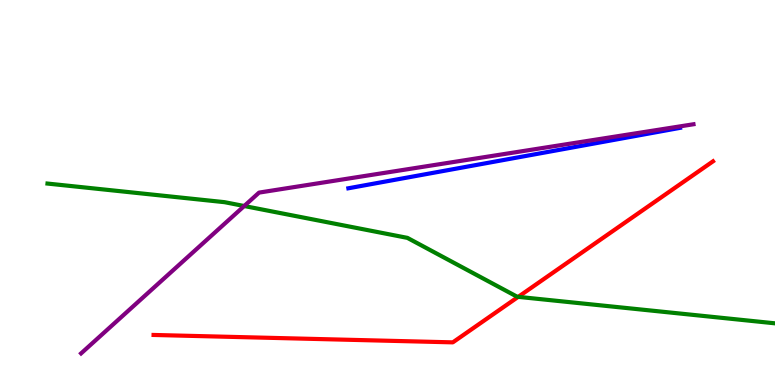[{'lines': ['blue', 'red'], 'intersections': []}, {'lines': ['green', 'red'], 'intersections': [{'x': 6.69, 'y': 2.29}]}, {'lines': ['purple', 'red'], 'intersections': []}, {'lines': ['blue', 'green'], 'intersections': []}, {'lines': ['blue', 'purple'], 'intersections': []}, {'lines': ['green', 'purple'], 'intersections': [{'x': 3.15, 'y': 4.65}]}]